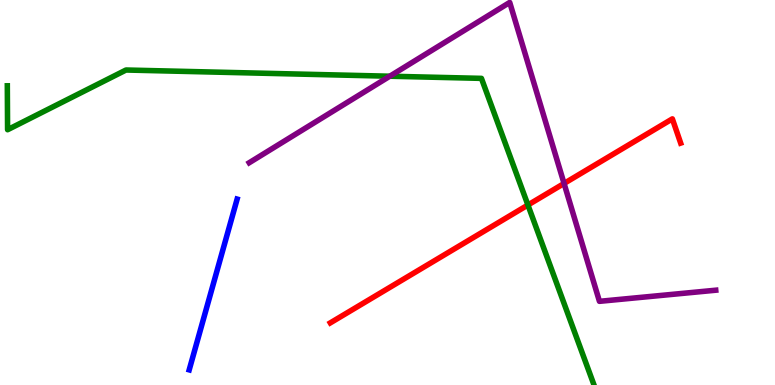[{'lines': ['blue', 'red'], 'intersections': []}, {'lines': ['green', 'red'], 'intersections': [{'x': 6.81, 'y': 4.68}]}, {'lines': ['purple', 'red'], 'intersections': [{'x': 7.28, 'y': 5.23}]}, {'lines': ['blue', 'green'], 'intersections': []}, {'lines': ['blue', 'purple'], 'intersections': []}, {'lines': ['green', 'purple'], 'intersections': [{'x': 5.03, 'y': 8.02}]}]